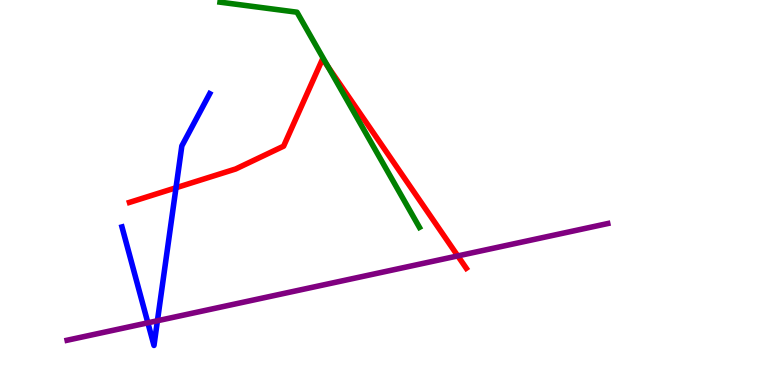[{'lines': ['blue', 'red'], 'intersections': [{'x': 2.27, 'y': 5.12}]}, {'lines': ['green', 'red'], 'intersections': [{'x': 4.23, 'y': 8.26}]}, {'lines': ['purple', 'red'], 'intersections': [{'x': 5.91, 'y': 3.35}]}, {'lines': ['blue', 'green'], 'intersections': []}, {'lines': ['blue', 'purple'], 'intersections': [{'x': 1.91, 'y': 1.62}, {'x': 2.03, 'y': 1.67}]}, {'lines': ['green', 'purple'], 'intersections': []}]